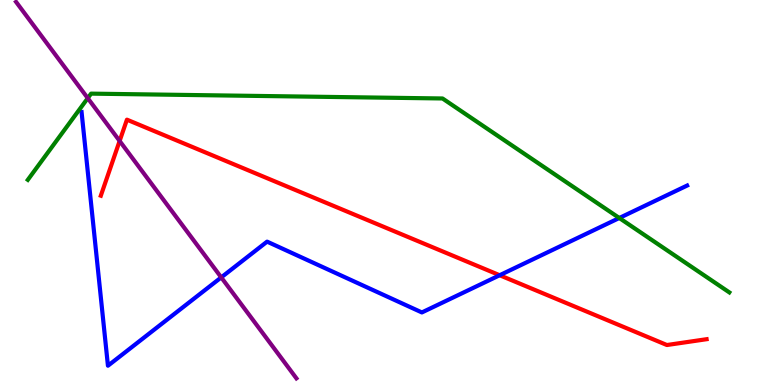[{'lines': ['blue', 'red'], 'intersections': [{'x': 6.45, 'y': 2.85}]}, {'lines': ['green', 'red'], 'intersections': []}, {'lines': ['purple', 'red'], 'intersections': [{'x': 1.54, 'y': 6.34}]}, {'lines': ['blue', 'green'], 'intersections': [{'x': 7.99, 'y': 4.34}]}, {'lines': ['blue', 'purple'], 'intersections': [{'x': 2.85, 'y': 2.79}]}, {'lines': ['green', 'purple'], 'intersections': [{'x': 1.13, 'y': 7.45}]}]